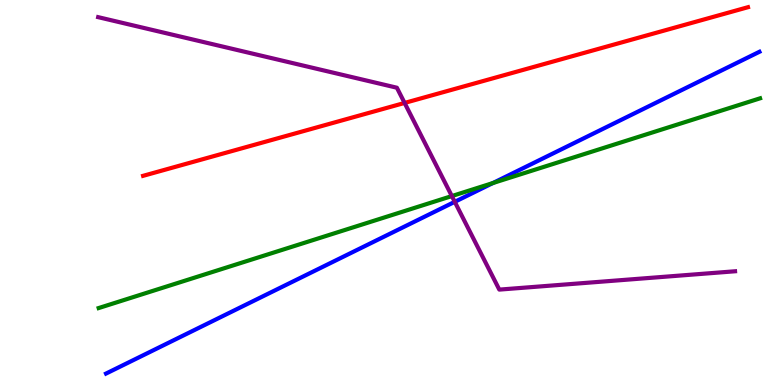[{'lines': ['blue', 'red'], 'intersections': []}, {'lines': ['green', 'red'], 'intersections': []}, {'lines': ['purple', 'red'], 'intersections': [{'x': 5.22, 'y': 7.33}]}, {'lines': ['blue', 'green'], 'intersections': [{'x': 6.36, 'y': 5.25}]}, {'lines': ['blue', 'purple'], 'intersections': [{'x': 5.87, 'y': 4.76}]}, {'lines': ['green', 'purple'], 'intersections': [{'x': 5.83, 'y': 4.91}]}]